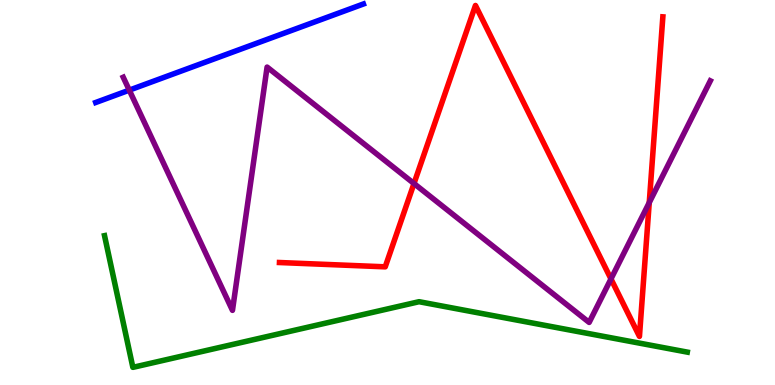[{'lines': ['blue', 'red'], 'intersections': []}, {'lines': ['green', 'red'], 'intersections': []}, {'lines': ['purple', 'red'], 'intersections': [{'x': 5.34, 'y': 5.23}, {'x': 7.88, 'y': 2.76}, {'x': 8.38, 'y': 4.74}]}, {'lines': ['blue', 'green'], 'intersections': []}, {'lines': ['blue', 'purple'], 'intersections': [{'x': 1.67, 'y': 7.66}]}, {'lines': ['green', 'purple'], 'intersections': []}]